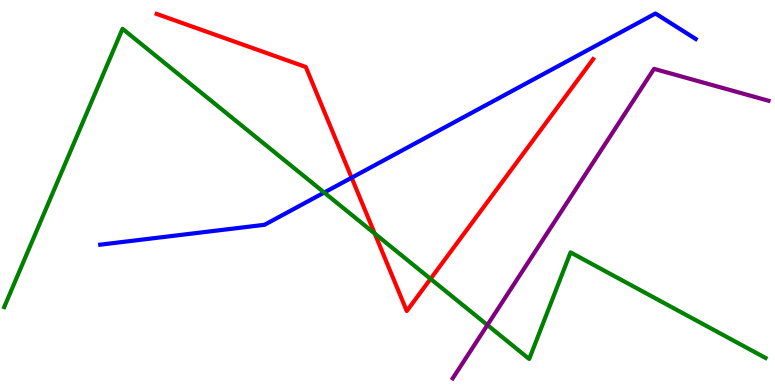[{'lines': ['blue', 'red'], 'intersections': [{'x': 4.54, 'y': 5.38}]}, {'lines': ['green', 'red'], 'intersections': [{'x': 4.84, 'y': 3.93}, {'x': 5.56, 'y': 2.76}]}, {'lines': ['purple', 'red'], 'intersections': []}, {'lines': ['blue', 'green'], 'intersections': [{'x': 4.18, 'y': 5.0}]}, {'lines': ['blue', 'purple'], 'intersections': []}, {'lines': ['green', 'purple'], 'intersections': [{'x': 6.29, 'y': 1.56}]}]